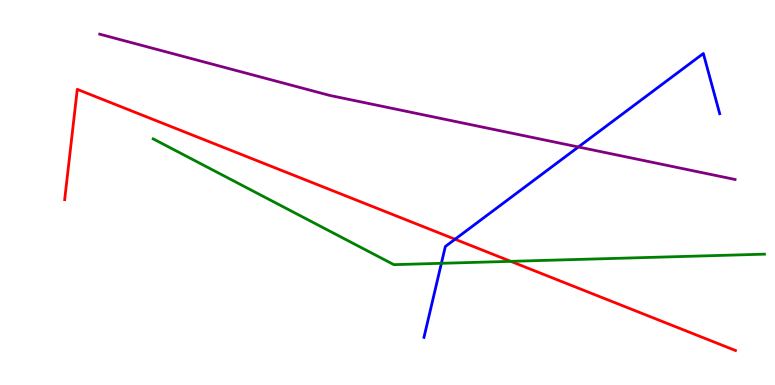[{'lines': ['blue', 'red'], 'intersections': [{'x': 5.87, 'y': 3.79}]}, {'lines': ['green', 'red'], 'intersections': [{'x': 6.59, 'y': 3.21}]}, {'lines': ['purple', 'red'], 'intersections': []}, {'lines': ['blue', 'green'], 'intersections': [{'x': 5.7, 'y': 3.16}]}, {'lines': ['blue', 'purple'], 'intersections': [{'x': 7.46, 'y': 6.18}]}, {'lines': ['green', 'purple'], 'intersections': []}]